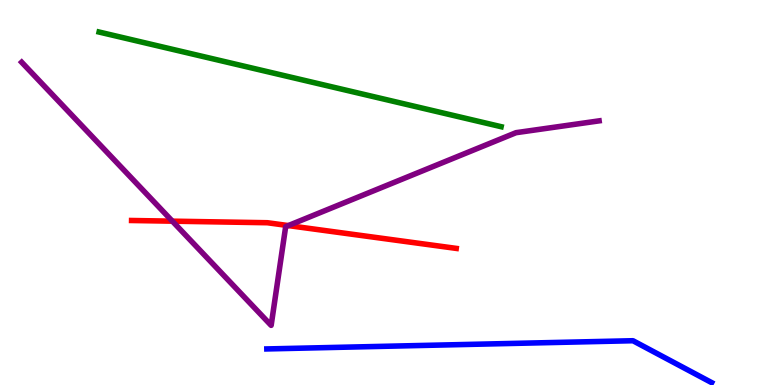[{'lines': ['blue', 'red'], 'intersections': []}, {'lines': ['green', 'red'], 'intersections': []}, {'lines': ['purple', 'red'], 'intersections': [{'x': 2.22, 'y': 4.26}, {'x': 3.72, 'y': 4.14}]}, {'lines': ['blue', 'green'], 'intersections': []}, {'lines': ['blue', 'purple'], 'intersections': []}, {'lines': ['green', 'purple'], 'intersections': []}]